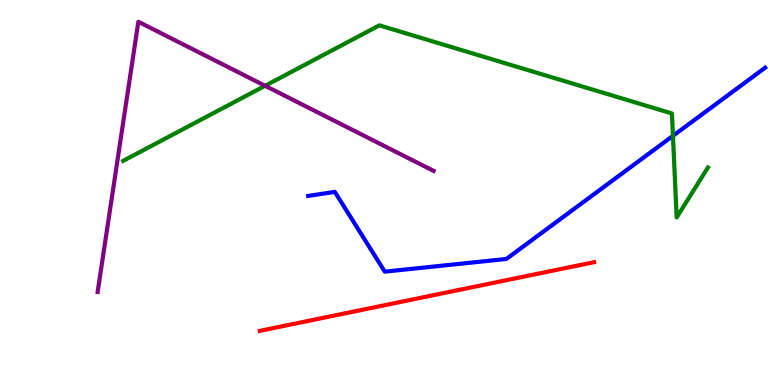[{'lines': ['blue', 'red'], 'intersections': []}, {'lines': ['green', 'red'], 'intersections': []}, {'lines': ['purple', 'red'], 'intersections': []}, {'lines': ['blue', 'green'], 'intersections': [{'x': 8.68, 'y': 6.47}]}, {'lines': ['blue', 'purple'], 'intersections': []}, {'lines': ['green', 'purple'], 'intersections': [{'x': 3.42, 'y': 7.77}]}]